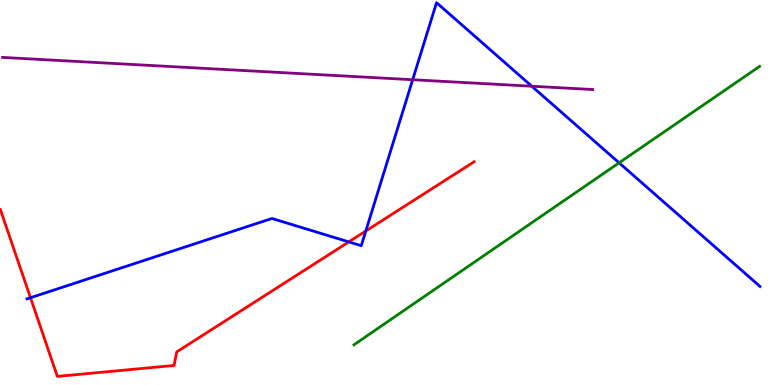[{'lines': ['blue', 'red'], 'intersections': [{'x': 0.393, 'y': 2.27}, {'x': 4.5, 'y': 3.72}, {'x': 4.72, 'y': 4.0}]}, {'lines': ['green', 'red'], 'intersections': []}, {'lines': ['purple', 'red'], 'intersections': []}, {'lines': ['blue', 'green'], 'intersections': [{'x': 7.99, 'y': 5.77}]}, {'lines': ['blue', 'purple'], 'intersections': [{'x': 5.32, 'y': 7.93}, {'x': 6.86, 'y': 7.76}]}, {'lines': ['green', 'purple'], 'intersections': []}]